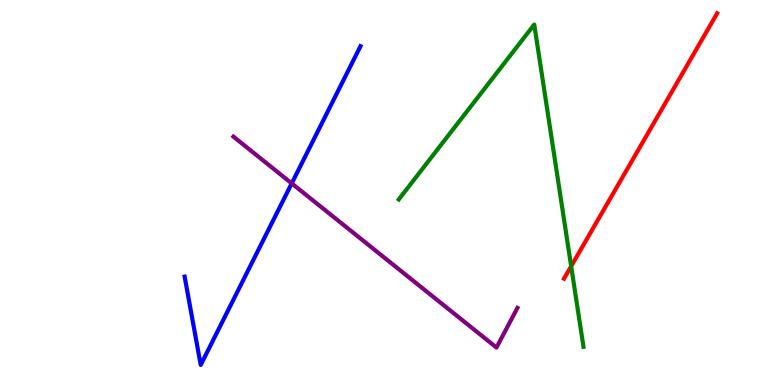[{'lines': ['blue', 'red'], 'intersections': []}, {'lines': ['green', 'red'], 'intersections': [{'x': 7.37, 'y': 3.08}]}, {'lines': ['purple', 'red'], 'intersections': []}, {'lines': ['blue', 'green'], 'intersections': []}, {'lines': ['blue', 'purple'], 'intersections': [{'x': 3.76, 'y': 5.24}]}, {'lines': ['green', 'purple'], 'intersections': []}]